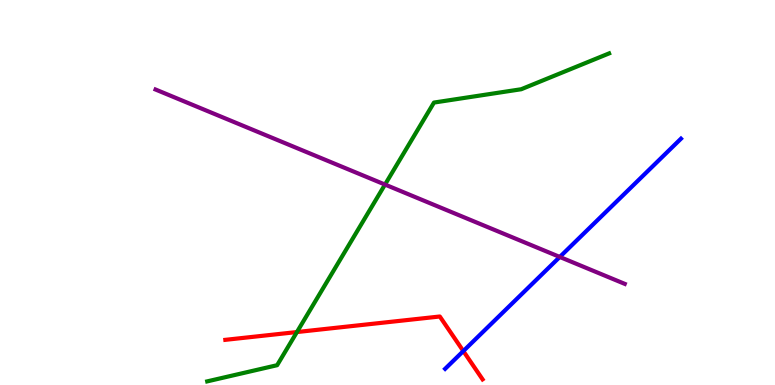[{'lines': ['blue', 'red'], 'intersections': [{'x': 5.98, 'y': 0.881}]}, {'lines': ['green', 'red'], 'intersections': [{'x': 3.83, 'y': 1.38}]}, {'lines': ['purple', 'red'], 'intersections': []}, {'lines': ['blue', 'green'], 'intersections': []}, {'lines': ['blue', 'purple'], 'intersections': [{'x': 7.22, 'y': 3.33}]}, {'lines': ['green', 'purple'], 'intersections': [{'x': 4.97, 'y': 5.21}]}]